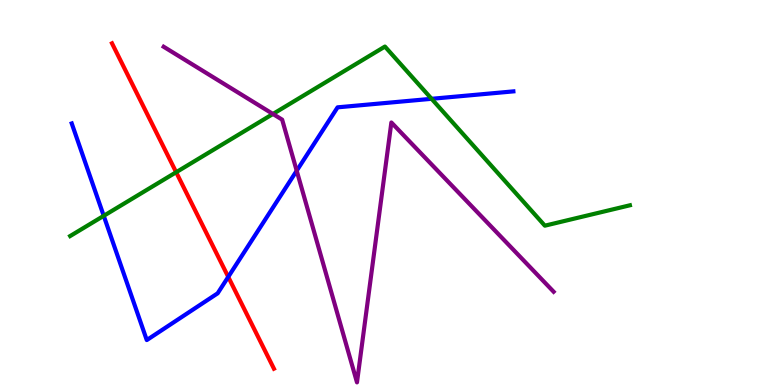[{'lines': ['blue', 'red'], 'intersections': [{'x': 2.95, 'y': 2.81}]}, {'lines': ['green', 'red'], 'intersections': [{'x': 2.27, 'y': 5.53}]}, {'lines': ['purple', 'red'], 'intersections': []}, {'lines': ['blue', 'green'], 'intersections': [{'x': 1.34, 'y': 4.39}, {'x': 5.57, 'y': 7.43}]}, {'lines': ['blue', 'purple'], 'intersections': [{'x': 3.83, 'y': 5.57}]}, {'lines': ['green', 'purple'], 'intersections': [{'x': 3.52, 'y': 7.04}]}]